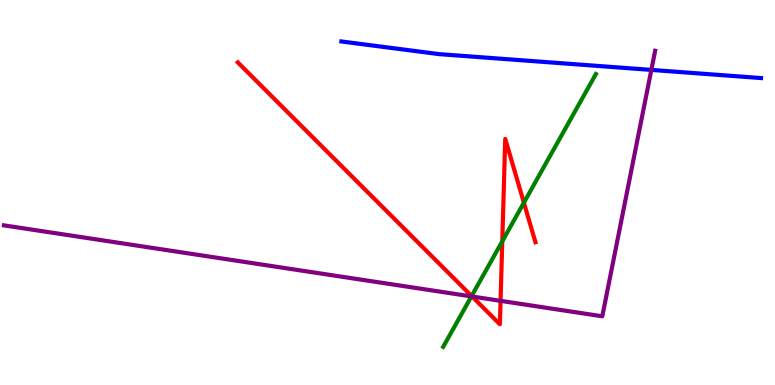[{'lines': ['blue', 'red'], 'intersections': []}, {'lines': ['green', 'red'], 'intersections': [{'x': 6.09, 'y': 2.31}, {'x': 6.48, 'y': 3.73}, {'x': 6.76, 'y': 4.74}]}, {'lines': ['purple', 'red'], 'intersections': [{'x': 6.09, 'y': 2.3}, {'x': 6.46, 'y': 2.19}]}, {'lines': ['blue', 'green'], 'intersections': []}, {'lines': ['blue', 'purple'], 'intersections': [{'x': 8.4, 'y': 8.18}]}, {'lines': ['green', 'purple'], 'intersections': [{'x': 6.08, 'y': 2.3}]}]